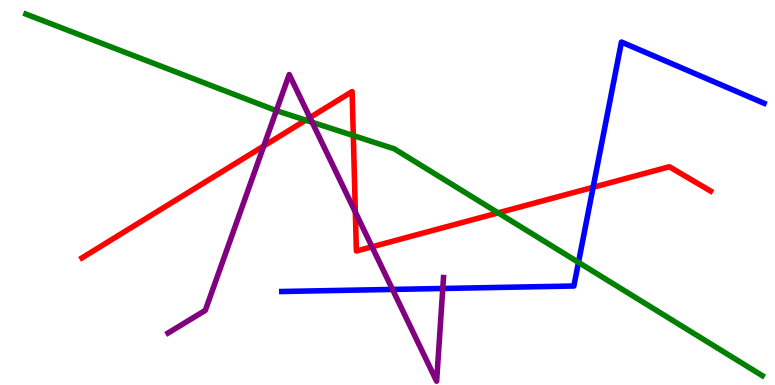[{'lines': ['blue', 'red'], 'intersections': [{'x': 7.65, 'y': 5.14}]}, {'lines': ['green', 'red'], 'intersections': [{'x': 3.94, 'y': 6.88}, {'x': 4.56, 'y': 6.48}, {'x': 6.43, 'y': 4.47}]}, {'lines': ['purple', 'red'], 'intersections': [{'x': 3.4, 'y': 6.21}, {'x': 4.0, 'y': 6.95}, {'x': 4.59, 'y': 4.49}, {'x': 4.8, 'y': 3.59}]}, {'lines': ['blue', 'green'], 'intersections': [{'x': 7.46, 'y': 3.19}]}, {'lines': ['blue', 'purple'], 'intersections': [{'x': 5.06, 'y': 2.48}, {'x': 5.71, 'y': 2.51}]}, {'lines': ['green', 'purple'], 'intersections': [{'x': 3.57, 'y': 7.13}, {'x': 4.03, 'y': 6.82}]}]